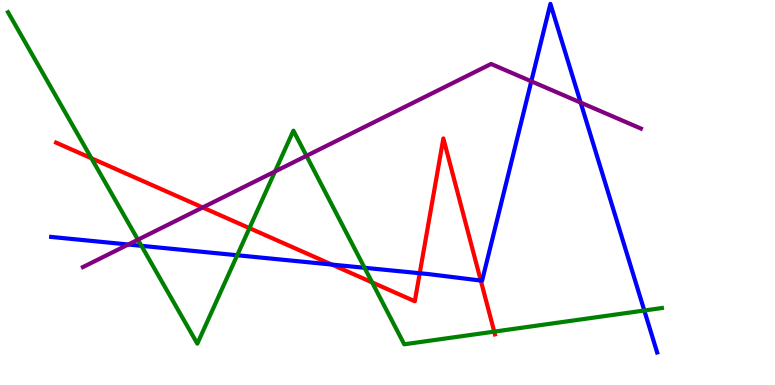[{'lines': ['blue', 'red'], 'intersections': [{'x': 4.28, 'y': 3.13}, {'x': 5.42, 'y': 2.9}, {'x': 6.2, 'y': 2.71}]}, {'lines': ['green', 'red'], 'intersections': [{'x': 1.18, 'y': 5.89}, {'x': 3.22, 'y': 4.07}, {'x': 4.8, 'y': 2.67}, {'x': 6.38, 'y': 1.39}]}, {'lines': ['purple', 'red'], 'intersections': [{'x': 2.62, 'y': 4.61}]}, {'lines': ['blue', 'green'], 'intersections': [{'x': 1.83, 'y': 3.62}, {'x': 3.06, 'y': 3.37}, {'x': 4.7, 'y': 3.04}, {'x': 8.31, 'y': 1.93}]}, {'lines': ['blue', 'purple'], 'intersections': [{'x': 1.65, 'y': 3.65}, {'x': 6.86, 'y': 7.89}, {'x': 7.49, 'y': 7.34}]}, {'lines': ['green', 'purple'], 'intersections': [{'x': 1.78, 'y': 3.77}, {'x': 3.55, 'y': 5.55}, {'x': 3.95, 'y': 5.95}]}]